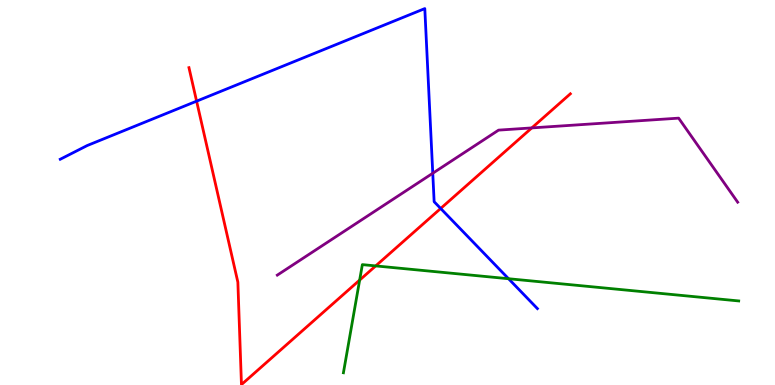[{'lines': ['blue', 'red'], 'intersections': [{'x': 2.54, 'y': 7.37}, {'x': 5.69, 'y': 4.59}]}, {'lines': ['green', 'red'], 'intersections': [{'x': 4.64, 'y': 2.72}, {'x': 4.85, 'y': 3.09}]}, {'lines': ['purple', 'red'], 'intersections': [{'x': 6.86, 'y': 6.68}]}, {'lines': ['blue', 'green'], 'intersections': [{'x': 6.56, 'y': 2.76}]}, {'lines': ['blue', 'purple'], 'intersections': [{'x': 5.58, 'y': 5.5}]}, {'lines': ['green', 'purple'], 'intersections': []}]